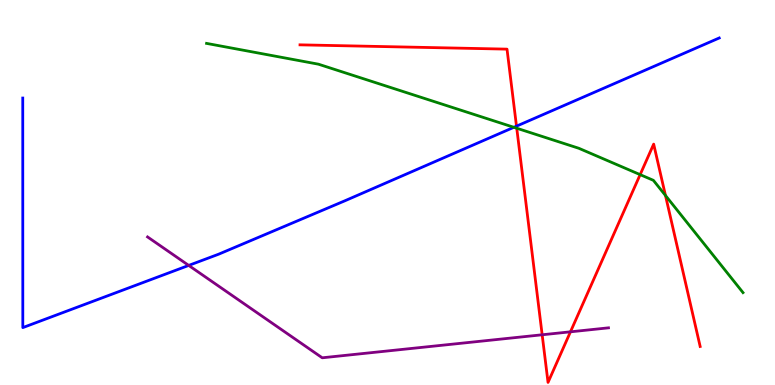[{'lines': ['blue', 'red'], 'intersections': [{'x': 6.66, 'y': 6.72}]}, {'lines': ['green', 'red'], 'intersections': [{'x': 6.67, 'y': 6.67}, {'x': 8.26, 'y': 5.46}, {'x': 8.59, 'y': 4.92}]}, {'lines': ['purple', 'red'], 'intersections': [{'x': 7.0, 'y': 1.3}, {'x': 7.36, 'y': 1.38}]}, {'lines': ['blue', 'green'], 'intersections': [{'x': 6.63, 'y': 6.69}]}, {'lines': ['blue', 'purple'], 'intersections': [{'x': 2.43, 'y': 3.11}]}, {'lines': ['green', 'purple'], 'intersections': []}]